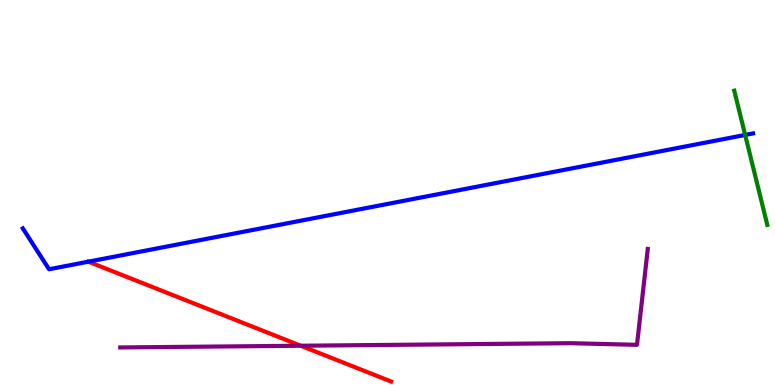[{'lines': ['blue', 'red'], 'intersections': []}, {'lines': ['green', 'red'], 'intersections': []}, {'lines': ['purple', 'red'], 'intersections': [{'x': 3.88, 'y': 1.02}]}, {'lines': ['blue', 'green'], 'intersections': [{'x': 9.61, 'y': 6.49}]}, {'lines': ['blue', 'purple'], 'intersections': []}, {'lines': ['green', 'purple'], 'intersections': []}]